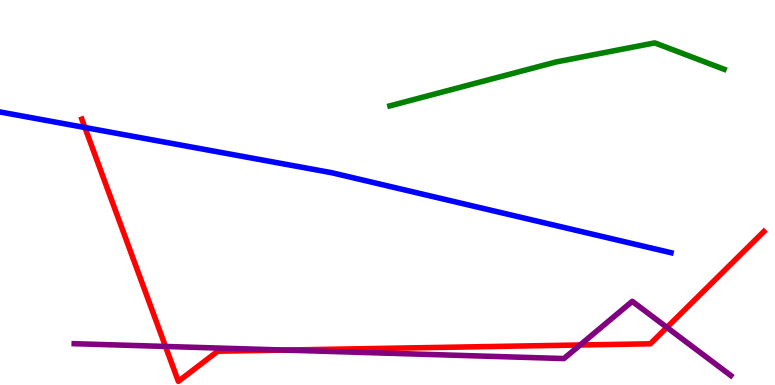[{'lines': ['blue', 'red'], 'intersections': [{'x': 1.1, 'y': 6.69}]}, {'lines': ['green', 'red'], 'intersections': []}, {'lines': ['purple', 'red'], 'intersections': [{'x': 2.14, 'y': 1.0}, {'x': 3.67, 'y': 0.908}, {'x': 7.49, 'y': 1.04}, {'x': 8.61, 'y': 1.5}]}, {'lines': ['blue', 'green'], 'intersections': []}, {'lines': ['blue', 'purple'], 'intersections': []}, {'lines': ['green', 'purple'], 'intersections': []}]